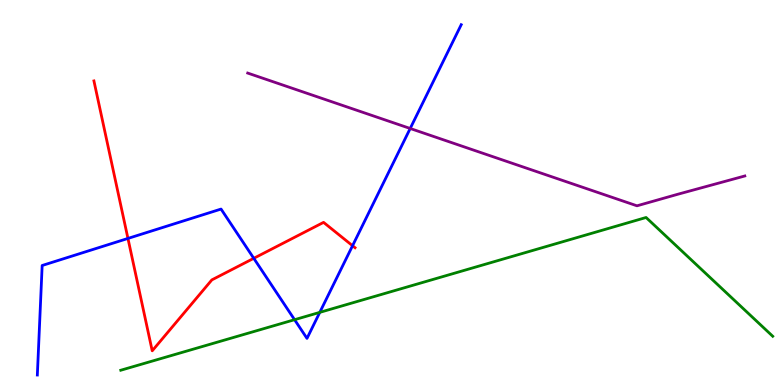[{'lines': ['blue', 'red'], 'intersections': [{'x': 1.65, 'y': 3.81}, {'x': 3.27, 'y': 3.29}, {'x': 4.55, 'y': 3.62}]}, {'lines': ['green', 'red'], 'intersections': []}, {'lines': ['purple', 'red'], 'intersections': []}, {'lines': ['blue', 'green'], 'intersections': [{'x': 3.8, 'y': 1.7}, {'x': 4.13, 'y': 1.89}]}, {'lines': ['blue', 'purple'], 'intersections': [{'x': 5.29, 'y': 6.66}]}, {'lines': ['green', 'purple'], 'intersections': []}]